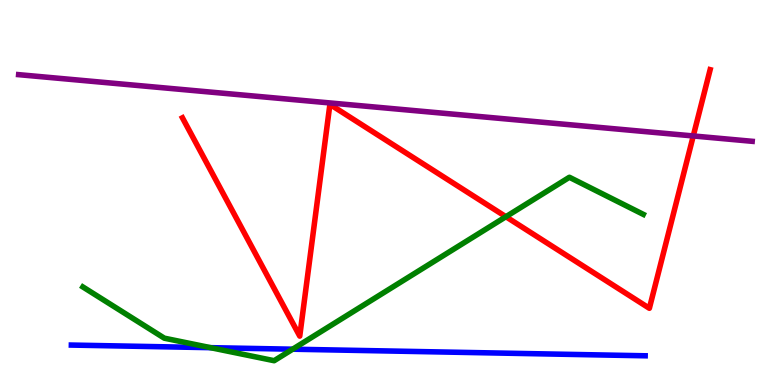[{'lines': ['blue', 'red'], 'intersections': []}, {'lines': ['green', 'red'], 'intersections': [{'x': 6.53, 'y': 4.37}]}, {'lines': ['purple', 'red'], 'intersections': [{'x': 8.95, 'y': 6.47}]}, {'lines': ['blue', 'green'], 'intersections': [{'x': 2.72, 'y': 0.97}, {'x': 3.78, 'y': 0.93}]}, {'lines': ['blue', 'purple'], 'intersections': []}, {'lines': ['green', 'purple'], 'intersections': []}]